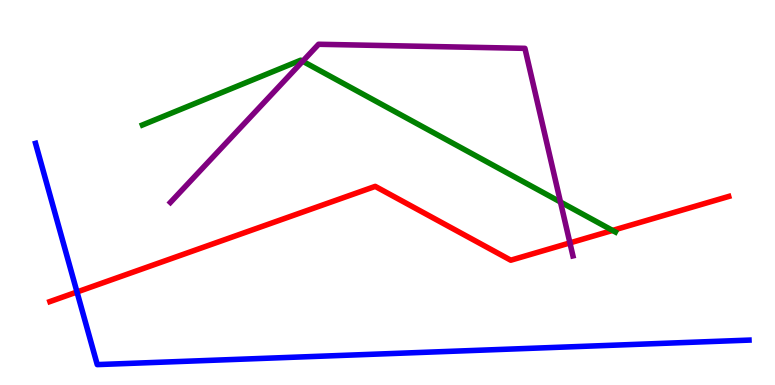[{'lines': ['blue', 'red'], 'intersections': [{'x': 0.994, 'y': 2.42}]}, {'lines': ['green', 'red'], 'intersections': [{'x': 7.9, 'y': 4.01}]}, {'lines': ['purple', 'red'], 'intersections': [{'x': 7.35, 'y': 3.69}]}, {'lines': ['blue', 'green'], 'intersections': []}, {'lines': ['blue', 'purple'], 'intersections': []}, {'lines': ['green', 'purple'], 'intersections': [{'x': 3.91, 'y': 8.41}, {'x': 7.23, 'y': 4.75}]}]